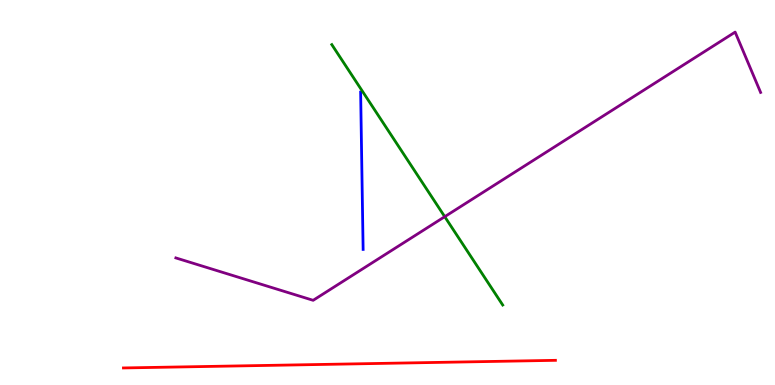[{'lines': ['blue', 'red'], 'intersections': []}, {'lines': ['green', 'red'], 'intersections': []}, {'lines': ['purple', 'red'], 'intersections': []}, {'lines': ['blue', 'green'], 'intersections': []}, {'lines': ['blue', 'purple'], 'intersections': []}, {'lines': ['green', 'purple'], 'intersections': [{'x': 5.74, 'y': 4.37}]}]